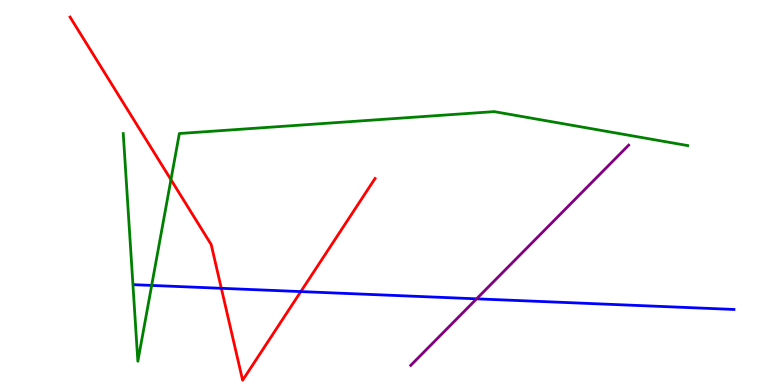[{'lines': ['blue', 'red'], 'intersections': [{'x': 2.86, 'y': 2.51}, {'x': 3.88, 'y': 2.43}]}, {'lines': ['green', 'red'], 'intersections': [{'x': 2.21, 'y': 5.33}]}, {'lines': ['purple', 'red'], 'intersections': []}, {'lines': ['blue', 'green'], 'intersections': [{'x': 1.96, 'y': 2.59}]}, {'lines': ['blue', 'purple'], 'intersections': [{'x': 6.15, 'y': 2.24}]}, {'lines': ['green', 'purple'], 'intersections': []}]